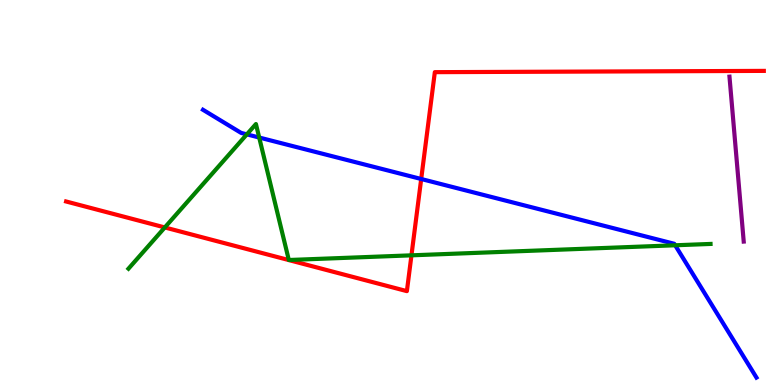[{'lines': ['blue', 'red'], 'intersections': [{'x': 5.43, 'y': 5.35}]}, {'lines': ['green', 'red'], 'intersections': [{'x': 2.13, 'y': 4.09}, {'x': 5.31, 'y': 3.37}]}, {'lines': ['purple', 'red'], 'intersections': []}, {'lines': ['blue', 'green'], 'intersections': [{'x': 3.19, 'y': 6.51}, {'x': 3.34, 'y': 6.43}, {'x': 8.71, 'y': 3.63}]}, {'lines': ['blue', 'purple'], 'intersections': []}, {'lines': ['green', 'purple'], 'intersections': []}]